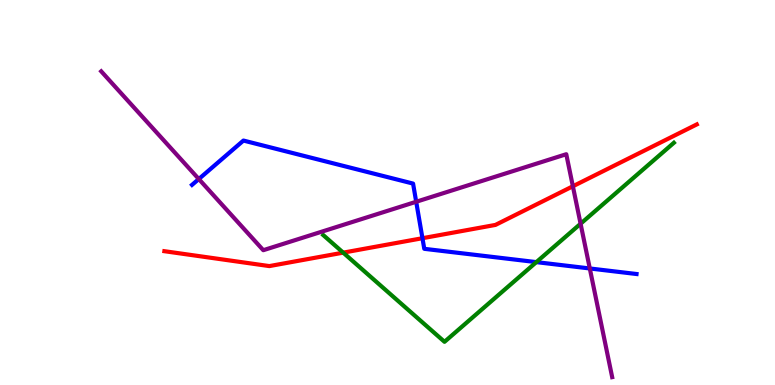[{'lines': ['blue', 'red'], 'intersections': [{'x': 5.45, 'y': 3.81}]}, {'lines': ['green', 'red'], 'intersections': [{'x': 4.43, 'y': 3.44}]}, {'lines': ['purple', 'red'], 'intersections': [{'x': 7.39, 'y': 5.16}]}, {'lines': ['blue', 'green'], 'intersections': [{'x': 6.92, 'y': 3.19}]}, {'lines': ['blue', 'purple'], 'intersections': [{'x': 2.57, 'y': 5.35}, {'x': 5.37, 'y': 4.76}, {'x': 7.61, 'y': 3.03}]}, {'lines': ['green', 'purple'], 'intersections': [{'x': 7.49, 'y': 4.19}]}]